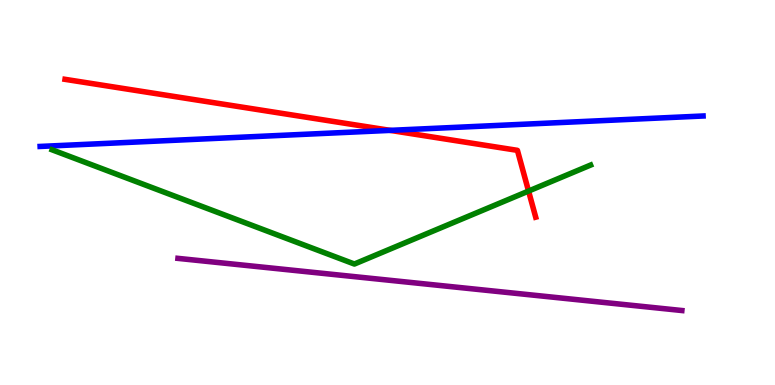[{'lines': ['blue', 'red'], 'intersections': [{'x': 5.03, 'y': 6.61}]}, {'lines': ['green', 'red'], 'intersections': [{'x': 6.82, 'y': 5.04}]}, {'lines': ['purple', 'red'], 'intersections': []}, {'lines': ['blue', 'green'], 'intersections': []}, {'lines': ['blue', 'purple'], 'intersections': []}, {'lines': ['green', 'purple'], 'intersections': []}]